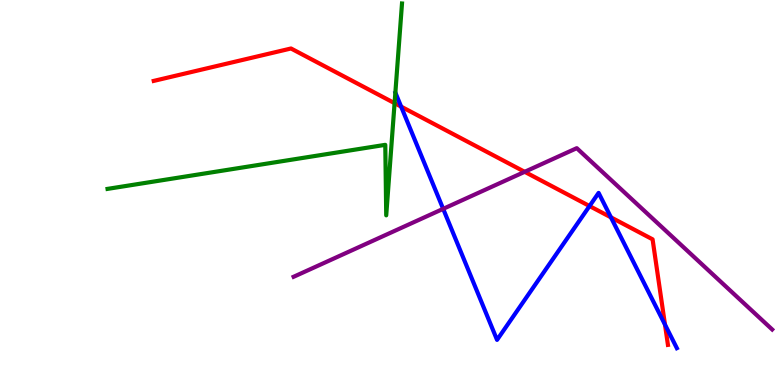[{'lines': ['blue', 'red'], 'intersections': [{'x': 5.18, 'y': 7.23}, {'x': 7.61, 'y': 4.65}, {'x': 7.88, 'y': 4.35}, {'x': 8.58, 'y': 1.57}]}, {'lines': ['green', 'red'], 'intersections': [{'x': 5.09, 'y': 7.32}]}, {'lines': ['purple', 'red'], 'intersections': [{'x': 6.77, 'y': 5.54}]}, {'lines': ['blue', 'green'], 'intersections': []}, {'lines': ['blue', 'purple'], 'intersections': [{'x': 5.72, 'y': 4.58}]}, {'lines': ['green', 'purple'], 'intersections': []}]